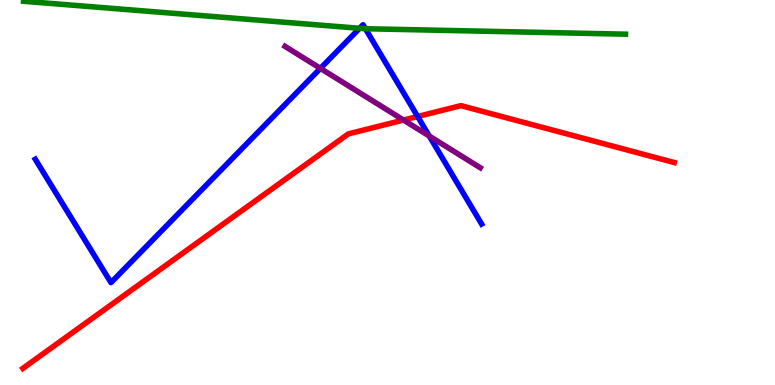[{'lines': ['blue', 'red'], 'intersections': [{'x': 5.39, 'y': 6.97}]}, {'lines': ['green', 'red'], 'intersections': []}, {'lines': ['purple', 'red'], 'intersections': [{'x': 5.21, 'y': 6.88}]}, {'lines': ['blue', 'green'], 'intersections': [{'x': 4.64, 'y': 9.27}, {'x': 4.71, 'y': 9.25}]}, {'lines': ['blue', 'purple'], 'intersections': [{'x': 4.13, 'y': 8.22}, {'x': 5.54, 'y': 6.47}]}, {'lines': ['green', 'purple'], 'intersections': []}]